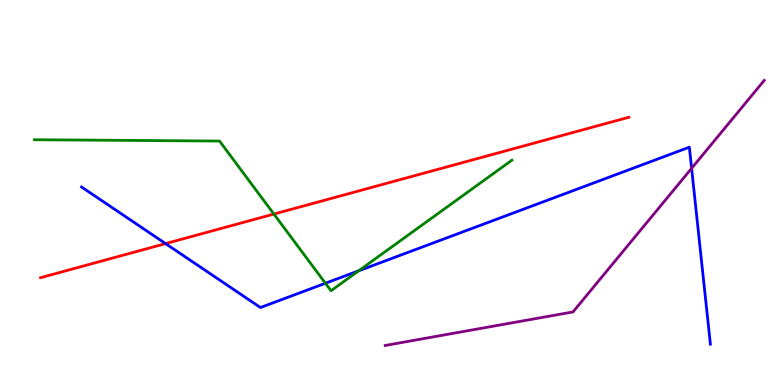[{'lines': ['blue', 'red'], 'intersections': [{'x': 2.14, 'y': 3.67}]}, {'lines': ['green', 'red'], 'intersections': [{'x': 3.53, 'y': 4.44}]}, {'lines': ['purple', 'red'], 'intersections': []}, {'lines': ['blue', 'green'], 'intersections': [{'x': 4.2, 'y': 2.64}, {'x': 4.63, 'y': 2.97}]}, {'lines': ['blue', 'purple'], 'intersections': [{'x': 8.92, 'y': 5.63}]}, {'lines': ['green', 'purple'], 'intersections': []}]